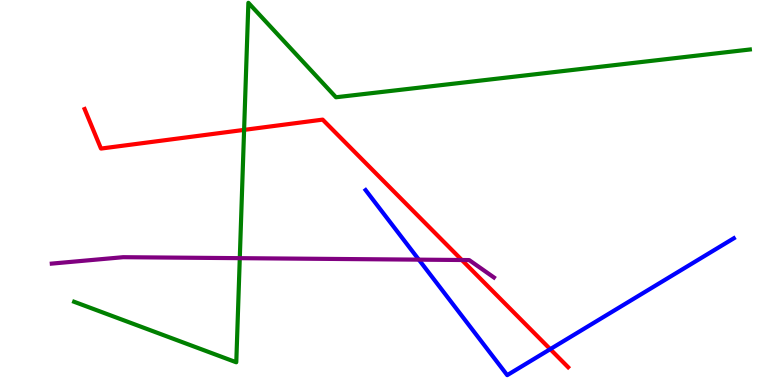[{'lines': ['blue', 'red'], 'intersections': [{'x': 7.1, 'y': 0.931}]}, {'lines': ['green', 'red'], 'intersections': [{'x': 3.15, 'y': 6.63}]}, {'lines': ['purple', 'red'], 'intersections': [{'x': 5.96, 'y': 3.25}]}, {'lines': ['blue', 'green'], 'intersections': []}, {'lines': ['blue', 'purple'], 'intersections': [{'x': 5.4, 'y': 3.26}]}, {'lines': ['green', 'purple'], 'intersections': [{'x': 3.09, 'y': 3.29}]}]